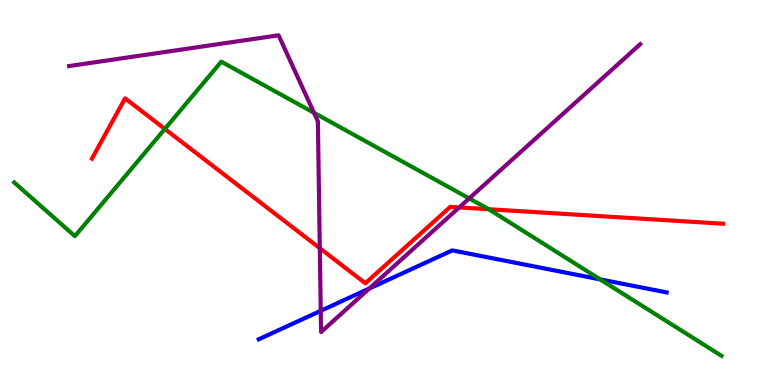[{'lines': ['blue', 'red'], 'intersections': []}, {'lines': ['green', 'red'], 'intersections': [{'x': 2.13, 'y': 6.65}, {'x': 6.31, 'y': 4.57}]}, {'lines': ['purple', 'red'], 'intersections': [{'x': 4.13, 'y': 3.55}, {'x': 5.93, 'y': 4.61}]}, {'lines': ['blue', 'green'], 'intersections': [{'x': 7.74, 'y': 2.74}]}, {'lines': ['blue', 'purple'], 'intersections': [{'x': 4.14, 'y': 1.93}, {'x': 4.77, 'y': 2.51}]}, {'lines': ['green', 'purple'], 'intersections': [{'x': 4.05, 'y': 7.07}, {'x': 6.05, 'y': 4.85}]}]